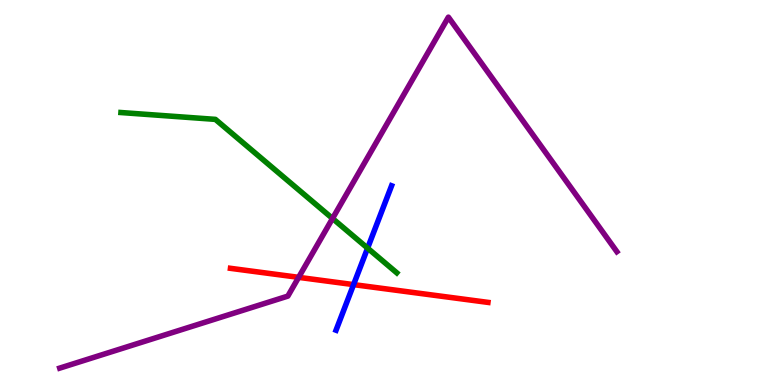[{'lines': ['blue', 'red'], 'intersections': [{'x': 4.56, 'y': 2.61}]}, {'lines': ['green', 'red'], 'intersections': []}, {'lines': ['purple', 'red'], 'intersections': [{'x': 3.85, 'y': 2.8}]}, {'lines': ['blue', 'green'], 'intersections': [{'x': 4.74, 'y': 3.55}]}, {'lines': ['blue', 'purple'], 'intersections': []}, {'lines': ['green', 'purple'], 'intersections': [{'x': 4.29, 'y': 4.33}]}]